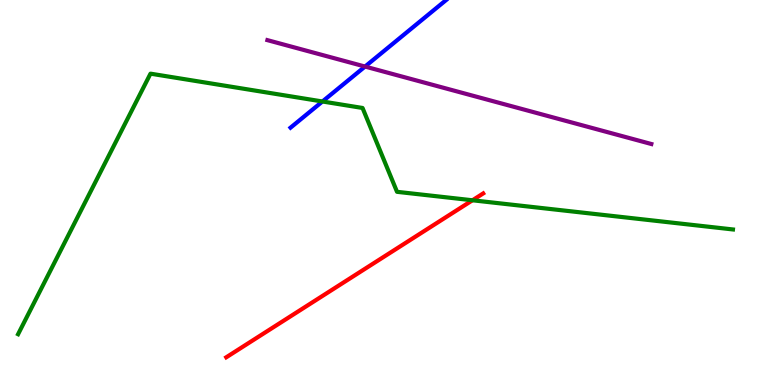[{'lines': ['blue', 'red'], 'intersections': []}, {'lines': ['green', 'red'], 'intersections': [{'x': 6.1, 'y': 4.8}]}, {'lines': ['purple', 'red'], 'intersections': []}, {'lines': ['blue', 'green'], 'intersections': [{'x': 4.16, 'y': 7.36}]}, {'lines': ['blue', 'purple'], 'intersections': [{'x': 4.71, 'y': 8.27}]}, {'lines': ['green', 'purple'], 'intersections': []}]